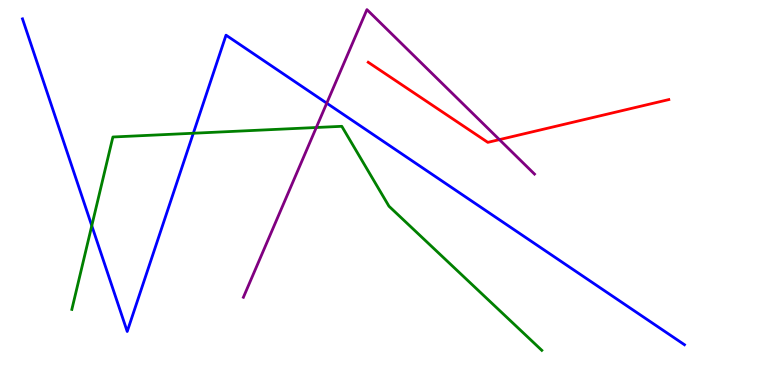[{'lines': ['blue', 'red'], 'intersections': []}, {'lines': ['green', 'red'], 'intersections': []}, {'lines': ['purple', 'red'], 'intersections': [{'x': 6.44, 'y': 6.37}]}, {'lines': ['blue', 'green'], 'intersections': [{'x': 1.18, 'y': 4.14}, {'x': 2.49, 'y': 6.54}]}, {'lines': ['blue', 'purple'], 'intersections': [{'x': 4.22, 'y': 7.32}]}, {'lines': ['green', 'purple'], 'intersections': [{'x': 4.08, 'y': 6.69}]}]